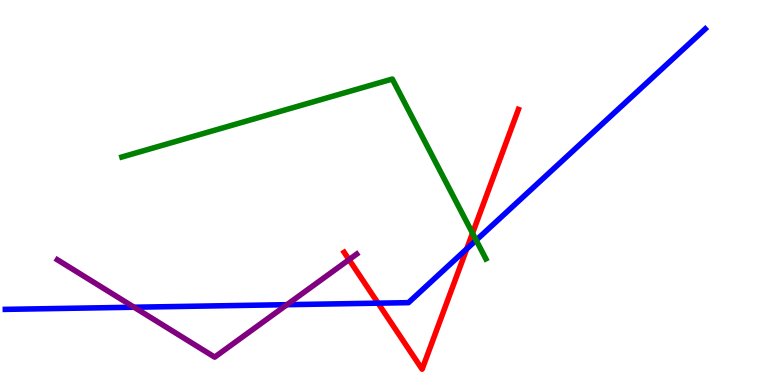[{'lines': ['blue', 'red'], 'intersections': [{'x': 4.88, 'y': 2.13}, {'x': 6.02, 'y': 3.53}]}, {'lines': ['green', 'red'], 'intersections': [{'x': 6.1, 'y': 3.94}]}, {'lines': ['purple', 'red'], 'intersections': [{'x': 4.5, 'y': 3.26}]}, {'lines': ['blue', 'green'], 'intersections': [{'x': 6.14, 'y': 3.76}]}, {'lines': ['blue', 'purple'], 'intersections': [{'x': 1.73, 'y': 2.02}, {'x': 3.7, 'y': 2.09}]}, {'lines': ['green', 'purple'], 'intersections': []}]